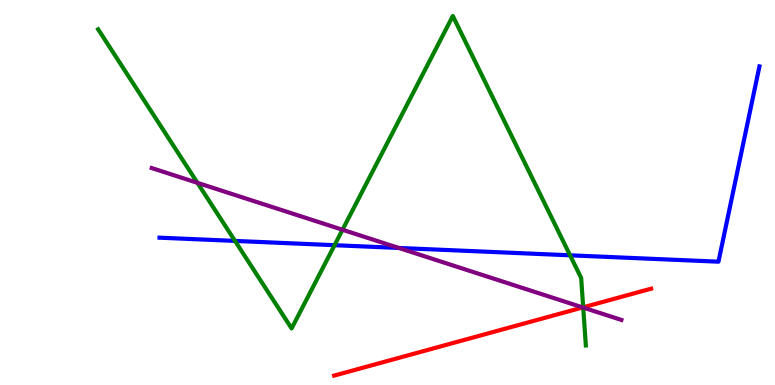[{'lines': ['blue', 'red'], 'intersections': []}, {'lines': ['green', 'red'], 'intersections': [{'x': 7.53, 'y': 2.02}]}, {'lines': ['purple', 'red'], 'intersections': [{'x': 7.52, 'y': 2.01}]}, {'lines': ['blue', 'green'], 'intersections': [{'x': 3.03, 'y': 3.74}, {'x': 4.32, 'y': 3.63}, {'x': 7.36, 'y': 3.37}]}, {'lines': ['blue', 'purple'], 'intersections': [{'x': 5.15, 'y': 3.56}]}, {'lines': ['green', 'purple'], 'intersections': [{'x': 2.55, 'y': 5.25}, {'x': 4.42, 'y': 4.03}, {'x': 7.53, 'y': 2.01}]}]